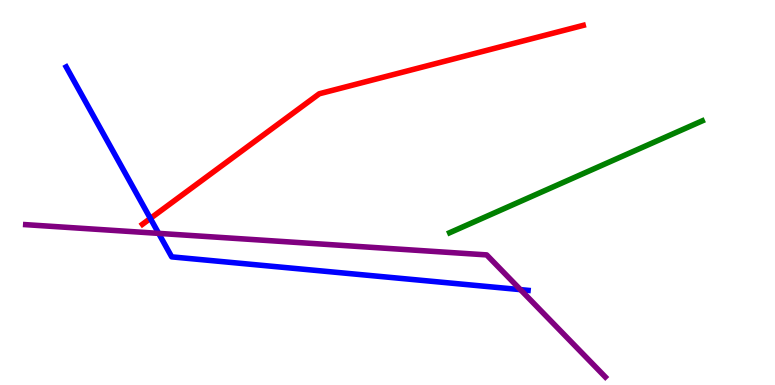[{'lines': ['blue', 'red'], 'intersections': [{'x': 1.94, 'y': 4.33}]}, {'lines': ['green', 'red'], 'intersections': []}, {'lines': ['purple', 'red'], 'intersections': []}, {'lines': ['blue', 'green'], 'intersections': []}, {'lines': ['blue', 'purple'], 'intersections': [{'x': 2.05, 'y': 3.94}, {'x': 6.72, 'y': 2.48}]}, {'lines': ['green', 'purple'], 'intersections': []}]